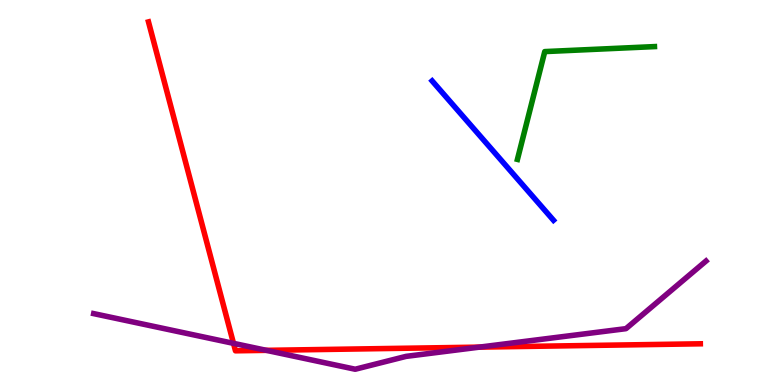[{'lines': ['blue', 'red'], 'intersections': []}, {'lines': ['green', 'red'], 'intersections': []}, {'lines': ['purple', 'red'], 'intersections': [{'x': 3.01, 'y': 1.08}, {'x': 3.44, 'y': 0.9}, {'x': 6.19, 'y': 0.984}]}, {'lines': ['blue', 'green'], 'intersections': []}, {'lines': ['blue', 'purple'], 'intersections': []}, {'lines': ['green', 'purple'], 'intersections': []}]